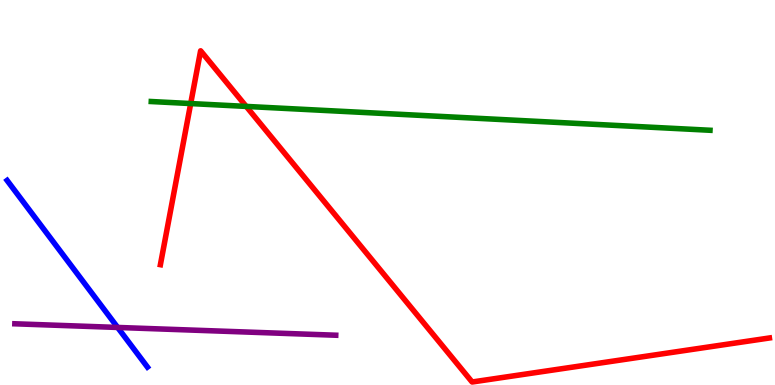[{'lines': ['blue', 'red'], 'intersections': []}, {'lines': ['green', 'red'], 'intersections': [{'x': 2.46, 'y': 7.31}, {'x': 3.18, 'y': 7.24}]}, {'lines': ['purple', 'red'], 'intersections': []}, {'lines': ['blue', 'green'], 'intersections': []}, {'lines': ['blue', 'purple'], 'intersections': [{'x': 1.52, 'y': 1.49}]}, {'lines': ['green', 'purple'], 'intersections': []}]